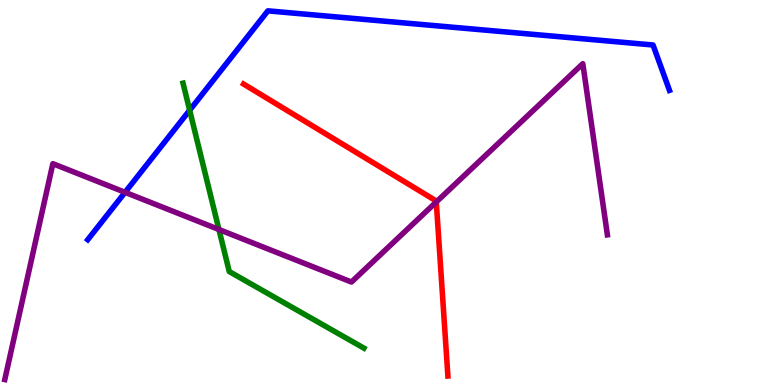[{'lines': ['blue', 'red'], 'intersections': []}, {'lines': ['green', 'red'], 'intersections': []}, {'lines': ['purple', 'red'], 'intersections': [{'x': 5.63, 'y': 4.75}]}, {'lines': ['blue', 'green'], 'intersections': [{'x': 2.45, 'y': 7.14}]}, {'lines': ['blue', 'purple'], 'intersections': [{'x': 1.61, 'y': 5.0}]}, {'lines': ['green', 'purple'], 'intersections': [{'x': 2.83, 'y': 4.04}]}]